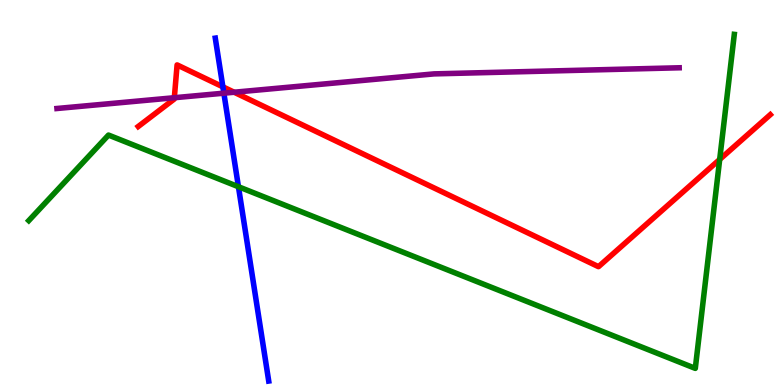[{'lines': ['blue', 'red'], 'intersections': [{'x': 2.88, 'y': 7.74}]}, {'lines': ['green', 'red'], 'intersections': [{'x': 9.29, 'y': 5.86}]}, {'lines': ['purple', 'red'], 'intersections': [{'x': 2.25, 'y': 7.46}, {'x': 3.02, 'y': 7.6}]}, {'lines': ['blue', 'green'], 'intersections': [{'x': 3.08, 'y': 5.15}]}, {'lines': ['blue', 'purple'], 'intersections': [{'x': 2.89, 'y': 7.58}]}, {'lines': ['green', 'purple'], 'intersections': []}]